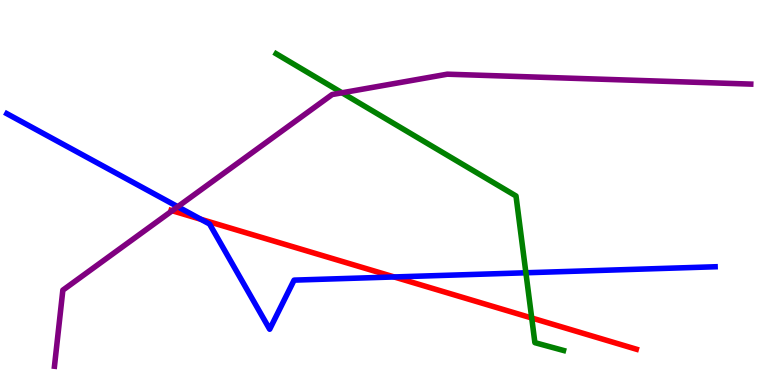[{'lines': ['blue', 'red'], 'intersections': [{'x': 2.59, 'y': 4.3}, {'x': 5.09, 'y': 2.81}]}, {'lines': ['green', 'red'], 'intersections': [{'x': 6.86, 'y': 1.74}]}, {'lines': ['purple', 'red'], 'intersections': [{'x': 2.22, 'y': 4.53}]}, {'lines': ['blue', 'green'], 'intersections': [{'x': 6.79, 'y': 2.91}]}, {'lines': ['blue', 'purple'], 'intersections': [{'x': 2.29, 'y': 4.63}]}, {'lines': ['green', 'purple'], 'intersections': [{'x': 4.41, 'y': 7.59}]}]